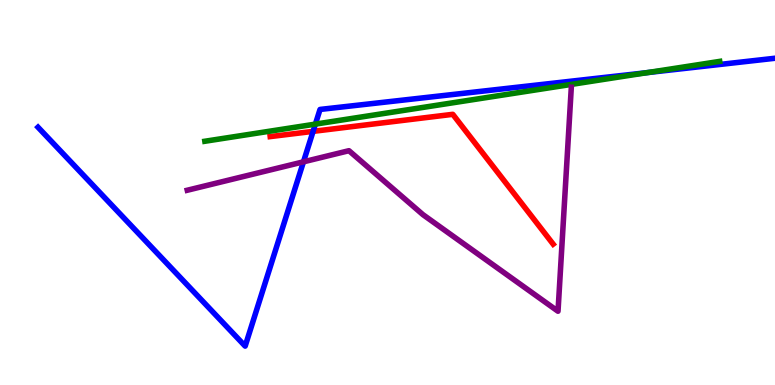[{'lines': ['blue', 'red'], 'intersections': [{'x': 4.04, 'y': 6.59}]}, {'lines': ['green', 'red'], 'intersections': []}, {'lines': ['purple', 'red'], 'intersections': []}, {'lines': ['blue', 'green'], 'intersections': [{'x': 4.07, 'y': 6.78}, {'x': 8.35, 'y': 8.11}]}, {'lines': ['blue', 'purple'], 'intersections': [{'x': 3.92, 'y': 5.8}]}, {'lines': ['green', 'purple'], 'intersections': []}]